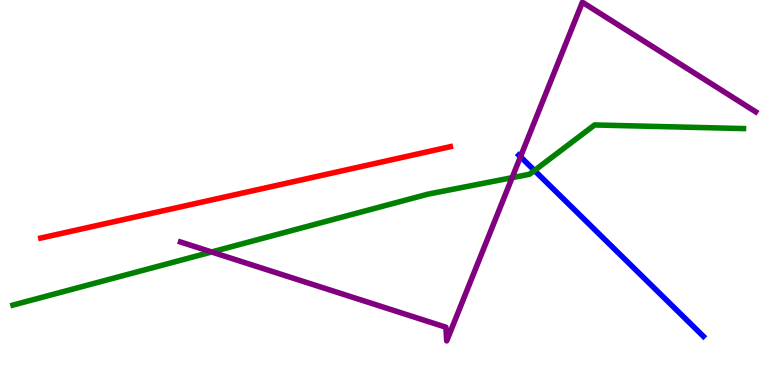[{'lines': ['blue', 'red'], 'intersections': []}, {'lines': ['green', 'red'], 'intersections': []}, {'lines': ['purple', 'red'], 'intersections': []}, {'lines': ['blue', 'green'], 'intersections': [{'x': 6.9, 'y': 5.57}]}, {'lines': ['blue', 'purple'], 'intersections': [{'x': 6.72, 'y': 5.93}]}, {'lines': ['green', 'purple'], 'intersections': [{'x': 2.73, 'y': 3.46}, {'x': 6.61, 'y': 5.38}]}]